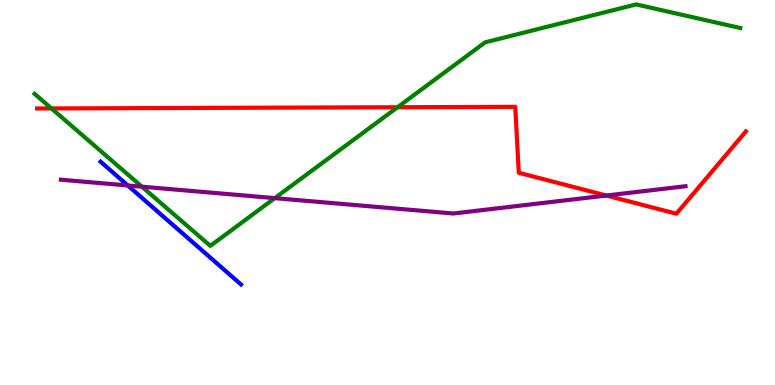[{'lines': ['blue', 'red'], 'intersections': []}, {'lines': ['green', 'red'], 'intersections': [{'x': 0.664, 'y': 7.18}, {'x': 5.13, 'y': 7.21}]}, {'lines': ['purple', 'red'], 'intersections': [{'x': 7.82, 'y': 4.92}]}, {'lines': ['blue', 'green'], 'intersections': []}, {'lines': ['blue', 'purple'], 'intersections': [{'x': 1.65, 'y': 5.18}]}, {'lines': ['green', 'purple'], 'intersections': [{'x': 1.83, 'y': 5.15}, {'x': 3.55, 'y': 4.85}]}]